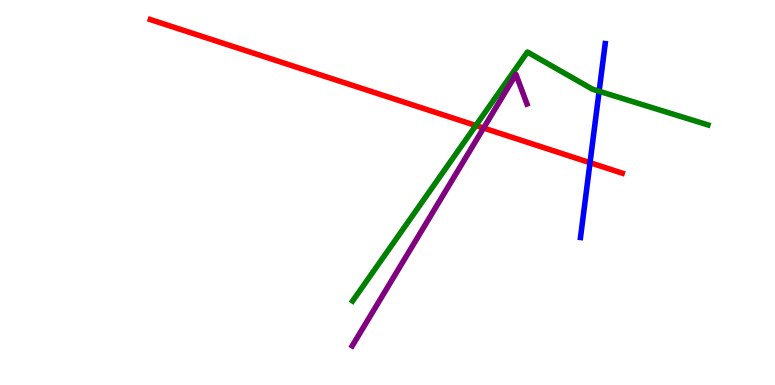[{'lines': ['blue', 'red'], 'intersections': [{'x': 7.61, 'y': 5.77}]}, {'lines': ['green', 'red'], 'intersections': [{'x': 6.14, 'y': 6.74}]}, {'lines': ['purple', 'red'], 'intersections': [{'x': 6.24, 'y': 6.67}]}, {'lines': ['blue', 'green'], 'intersections': [{'x': 7.73, 'y': 7.63}]}, {'lines': ['blue', 'purple'], 'intersections': []}, {'lines': ['green', 'purple'], 'intersections': []}]